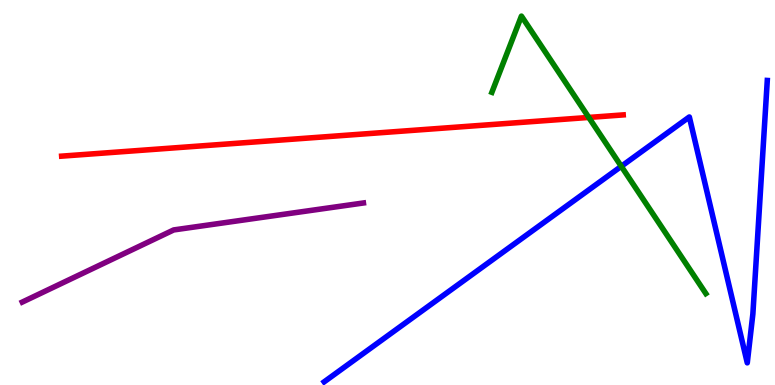[{'lines': ['blue', 'red'], 'intersections': []}, {'lines': ['green', 'red'], 'intersections': [{'x': 7.6, 'y': 6.95}]}, {'lines': ['purple', 'red'], 'intersections': []}, {'lines': ['blue', 'green'], 'intersections': [{'x': 8.02, 'y': 5.68}]}, {'lines': ['blue', 'purple'], 'intersections': []}, {'lines': ['green', 'purple'], 'intersections': []}]